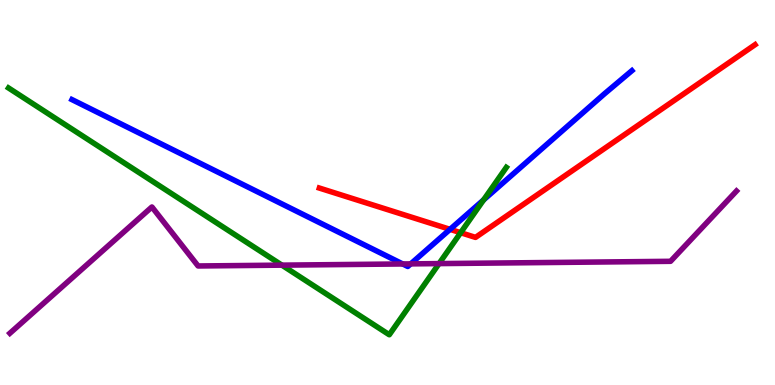[{'lines': ['blue', 'red'], 'intersections': [{'x': 5.81, 'y': 4.04}]}, {'lines': ['green', 'red'], 'intersections': [{'x': 5.94, 'y': 3.96}]}, {'lines': ['purple', 'red'], 'intersections': []}, {'lines': ['blue', 'green'], 'intersections': [{'x': 6.24, 'y': 4.81}]}, {'lines': ['blue', 'purple'], 'intersections': [{'x': 5.2, 'y': 3.14}, {'x': 5.3, 'y': 3.15}]}, {'lines': ['green', 'purple'], 'intersections': [{'x': 3.64, 'y': 3.11}, {'x': 5.67, 'y': 3.15}]}]